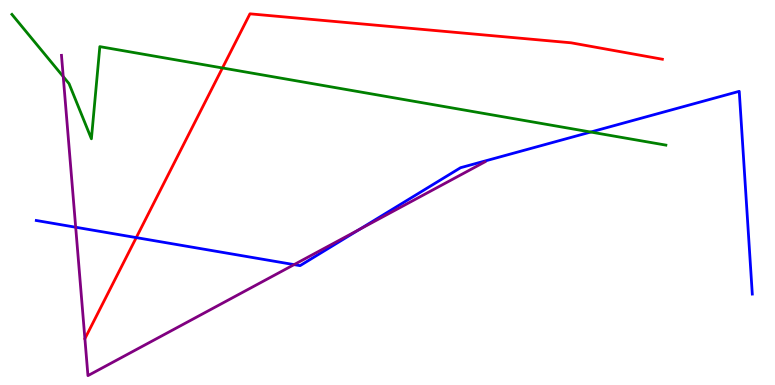[{'lines': ['blue', 'red'], 'intersections': [{'x': 1.76, 'y': 3.83}]}, {'lines': ['green', 'red'], 'intersections': [{'x': 2.87, 'y': 8.23}]}, {'lines': ['purple', 'red'], 'intersections': []}, {'lines': ['blue', 'green'], 'intersections': [{'x': 7.62, 'y': 6.57}]}, {'lines': ['blue', 'purple'], 'intersections': [{'x': 0.977, 'y': 4.1}, {'x': 3.79, 'y': 3.13}, {'x': 4.64, 'y': 4.04}]}, {'lines': ['green', 'purple'], 'intersections': [{'x': 0.816, 'y': 8.01}]}]